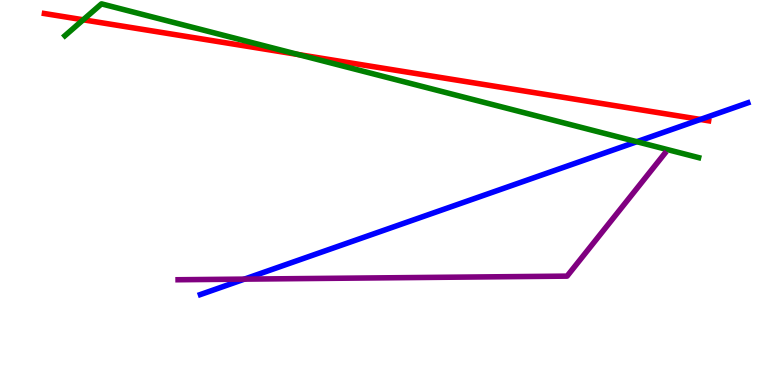[{'lines': ['blue', 'red'], 'intersections': [{'x': 9.04, 'y': 6.9}]}, {'lines': ['green', 'red'], 'intersections': [{'x': 1.07, 'y': 9.49}, {'x': 3.85, 'y': 8.58}]}, {'lines': ['purple', 'red'], 'intersections': []}, {'lines': ['blue', 'green'], 'intersections': [{'x': 8.22, 'y': 6.32}]}, {'lines': ['blue', 'purple'], 'intersections': [{'x': 3.15, 'y': 2.75}]}, {'lines': ['green', 'purple'], 'intersections': []}]